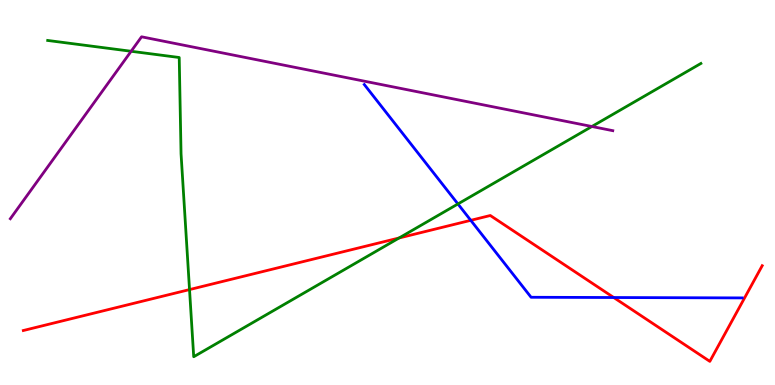[{'lines': ['blue', 'red'], 'intersections': [{'x': 6.07, 'y': 4.28}, {'x': 7.92, 'y': 2.27}]}, {'lines': ['green', 'red'], 'intersections': [{'x': 2.45, 'y': 2.48}, {'x': 5.15, 'y': 3.82}]}, {'lines': ['purple', 'red'], 'intersections': []}, {'lines': ['blue', 'green'], 'intersections': [{'x': 5.91, 'y': 4.7}]}, {'lines': ['blue', 'purple'], 'intersections': []}, {'lines': ['green', 'purple'], 'intersections': [{'x': 1.69, 'y': 8.67}, {'x': 7.64, 'y': 6.71}]}]